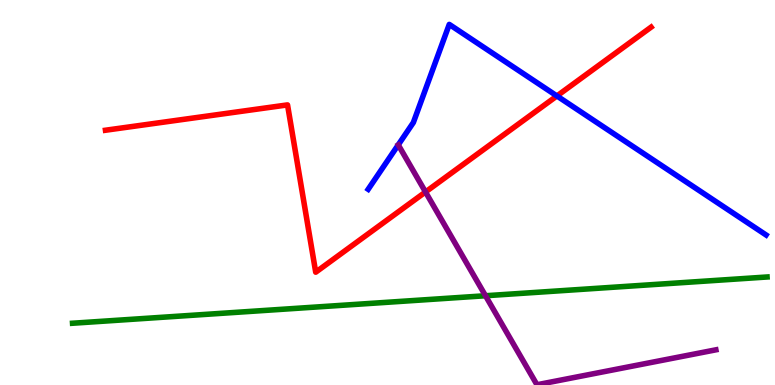[{'lines': ['blue', 'red'], 'intersections': [{'x': 7.19, 'y': 7.51}]}, {'lines': ['green', 'red'], 'intersections': []}, {'lines': ['purple', 'red'], 'intersections': [{'x': 5.49, 'y': 5.01}]}, {'lines': ['blue', 'green'], 'intersections': []}, {'lines': ['blue', 'purple'], 'intersections': []}, {'lines': ['green', 'purple'], 'intersections': [{'x': 6.26, 'y': 2.32}]}]